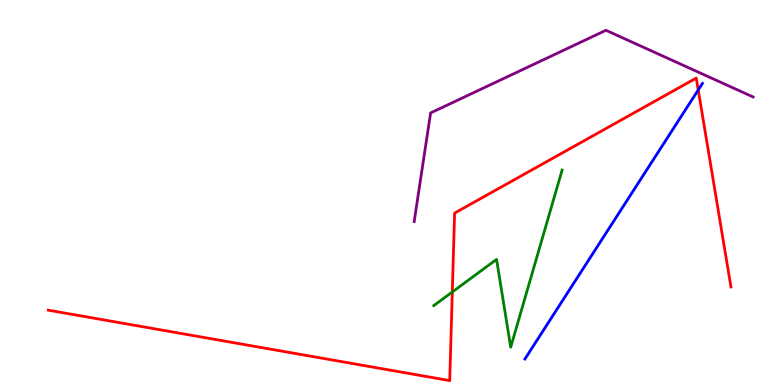[{'lines': ['blue', 'red'], 'intersections': [{'x': 9.01, 'y': 7.66}]}, {'lines': ['green', 'red'], 'intersections': [{'x': 5.84, 'y': 2.42}]}, {'lines': ['purple', 'red'], 'intersections': []}, {'lines': ['blue', 'green'], 'intersections': []}, {'lines': ['blue', 'purple'], 'intersections': []}, {'lines': ['green', 'purple'], 'intersections': []}]